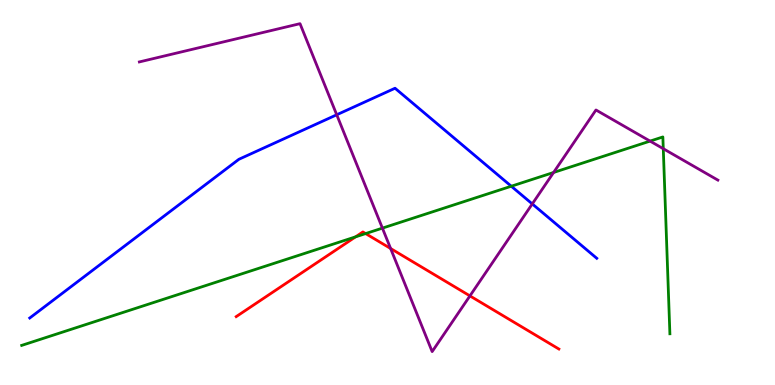[{'lines': ['blue', 'red'], 'intersections': []}, {'lines': ['green', 'red'], 'intersections': [{'x': 4.59, 'y': 3.85}, {'x': 4.72, 'y': 3.93}]}, {'lines': ['purple', 'red'], 'intersections': [{'x': 5.04, 'y': 3.55}, {'x': 6.06, 'y': 2.31}]}, {'lines': ['blue', 'green'], 'intersections': [{'x': 6.6, 'y': 5.16}]}, {'lines': ['blue', 'purple'], 'intersections': [{'x': 4.34, 'y': 7.02}, {'x': 6.87, 'y': 4.7}]}, {'lines': ['green', 'purple'], 'intersections': [{'x': 4.93, 'y': 4.07}, {'x': 7.14, 'y': 5.52}, {'x': 8.39, 'y': 6.33}, {'x': 8.56, 'y': 6.14}]}]